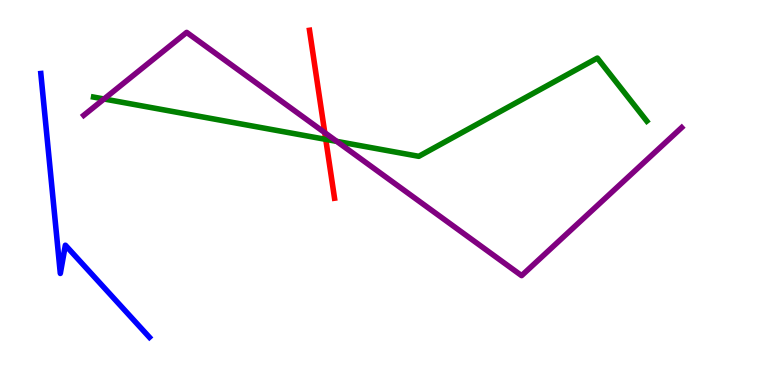[{'lines': ['blue', 'red'], 'intersections': []}, {'lines': ['green', 'red'], 'intersections': [{'x': 4.2, 'y': 6.38}]}, {'lines': ['purple', 'red'], 'intersections': [{'x': 4.19, 'y': 6.55}]}, {'lines': ['blue', 'green'], 'intersections': []}, {'lines': ['blue', 'purple'], 'intersections': []}, {'lines': ['green', 'purple'], 'intersections': [{'x': 1.34, 'y': 7.43}, {'x': 4.35, 'y': 6.33}]}]